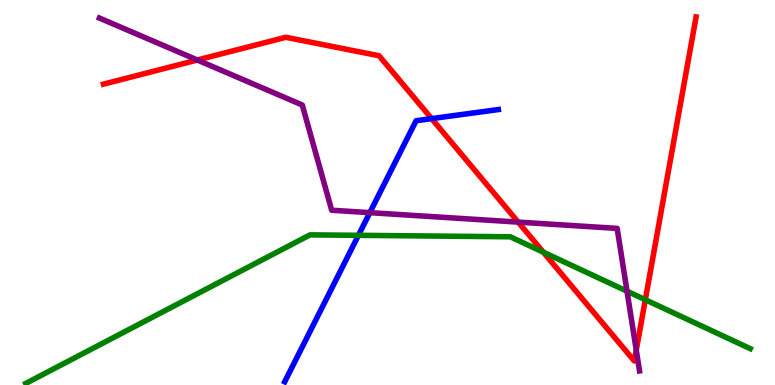[{'lines': ['blue', 'red'], 'intersections': [{'x': 5.57, 'y': 6.92}]}, {'lines': ['green', 'red'], 'intersections': [{'x': 7.01, 'y': 3.45}, {'x': 8.33, 'y': 2.21}]}, {'lines': ['purple', 'red'], 'intersections': [{'x': 2.55, 'y': 8.44}, {'x': 6.69, 'y': 4.23}, {'x': 8.21, 'y': 0.905}]}, {'lines': ['blue', 'green'], 'intersections': [{'x': 4.62, 'y': 3.89}]}, {'lines': ['blue', 'purple'], 'intersections': [{'x': 4.77, 'y': 4.48}]}, {'lines': ['green', 'purple'], 'intersections': [{'x': 8.09, 'y': 2.44}]}]